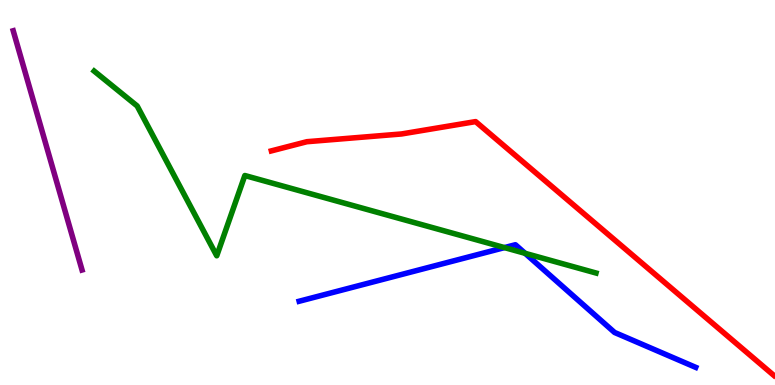[{'lines': ['blue', 'red'], 'intersections': []}, {'lines': ['green', 'red'], 'intersections': []}, {'lines': ['purple', 'red'], 'intersections': []}, {'lines': ['blue', 'green'], 'intersections': [{'x': 6.51, 'y': 3.57}, {'x': 6.78, 'y': 3.42}]}, {'lines': ['blue', 'purple'], 'intersections': []}, {'lines': ['green', 'purple'], 'intersections': []}]